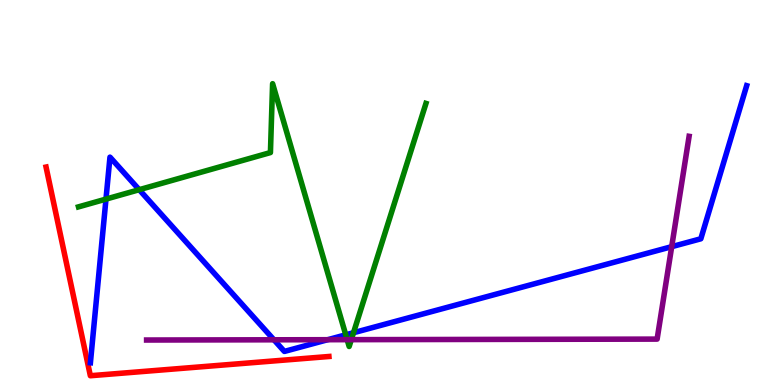[{'lines': ['blue', 'red'], 'intersections': []}, {'lines': ['green', 'red'], 'intersections': []}, {'lines': ['purple', 'red'], 'intersections': []}, {'lines': ['blue', 'green'], 'intersections': [{'x': 1.37, 'y': 4.83}, {'x': 1.8, 'y': 5.07}, {'x': 4.46, 'y': 1.3}, {'x': 4.56, 'y': 1.36}]}, {'lines': ['blue', 'purple'], 'intersections': [{'x': 3.53, 'y': 1.17}, {'x': 4.23, 'y': 1.18}, {'x': 8.67, 'y': 3.59}]}, {'lines': ['green', 'purple'], 'intersections': [{'x': 4.48, 'y': 1.18}, {'x': 4.53, 'y': 1.18}]}]